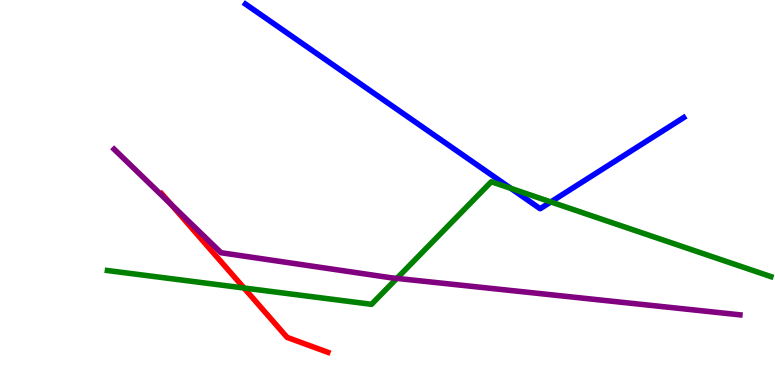[{'lines': ['blue', 'red'], 'intersections': []}, {'lines': ['green', 'red'], 'intersections': [{'x': 3.15, 'y': 2.52}]}, {'lines': ['purple', 'red'], 'intersections': [{'x': 2.2, 'y': 4.7}]}, {'lines': ['blue', 'green'], 'intersections': [{'x': 6.59, 'y': 5.11}, {'x': 7.11, 'y': 4.75}]}, {'lines': ['blue', 'purple'], 'intersections': []}, {'lines': ['green', 'purple'], 'intersections': [{'x': 5.12, 'y': 2.77}]}]